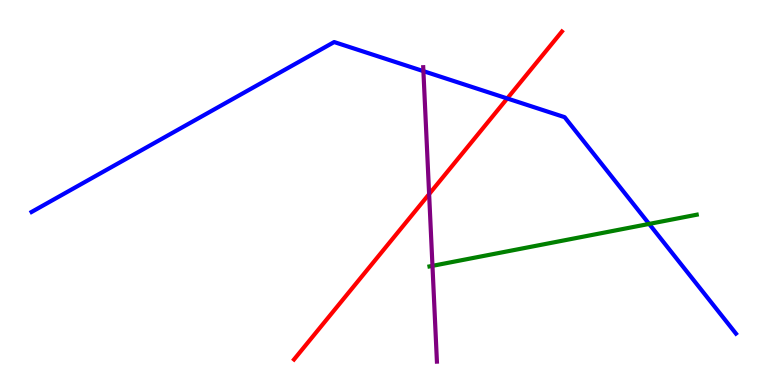[{'lines': ['blue', 'red'], 'intersections': [{'x': 6.55, 'y': 7.44}]}, {'lines': ['green', 'red'], 'intersections': []}, {'lines': ['purple', 'red'], 'intersections': [{'x': 5.54, 'y': 4.96}]}, {'lines': ['blue', 'green'], 'intersections': [{'x': 8.38, 'y': 4.18}]}, {'lines': ['blue', 'purple'], 'intersections': [{'x': 5.46, 'y': 8.15}]}, {'lines': ['green', 'purple'], 'intersections': [{'x': 5.58, 'y': 3.1}]}]